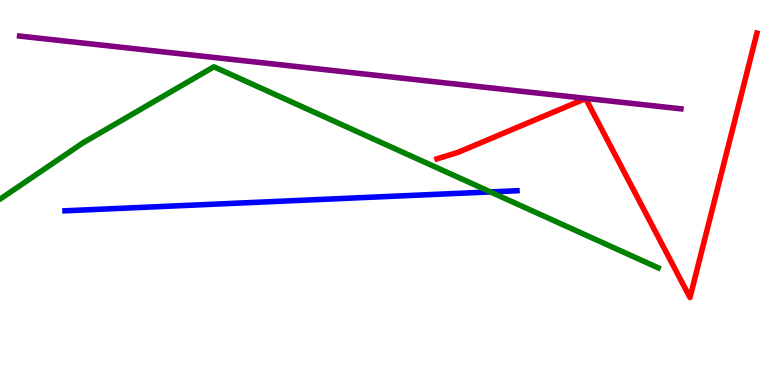[{'lines': ['blue', 'red'], 'intersections': []}, {'lines': ['green', 'red'], 'intersections': []}, {'lines': ['purple', 'red'], 'intersections': []}, {'lines': ['blue', 'green'], 'intersections': [{'x': 6.33, 'y': 5.02}]}, {'lines': ['blue', 'purple'], 'intersections': []}, {'lines': ['green', 'purple'], 'intersections': []}]